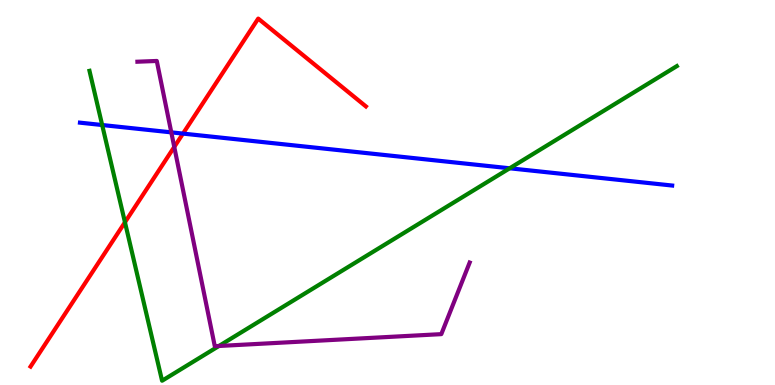[{'lines': ['blue', 'red'], 'intersections': [{'x': 2.36, 'y': 6.53}]}, {'lines': ['green', 'red'], 'intersections': [{'x': 1.61, 'y': 4.23}]}, {'lines': ['purple', 'red'], 'intersections': [{'x': 2.25, 'y': 6.18}]}, {'lines': ['blue', 'green'], 'intersections': [{'x': 1.32, 'y': 6.75}, {'x': 6.58, 'y': 5.63}]}, {'lines': ['blue', 'purple'], 'intersections': [{'x': 2.21, 'y': 6.56}]}, {'lines': ['green', 'purple'], 'intersections': [{'x': 2.83, 'y': 1.01}]}]